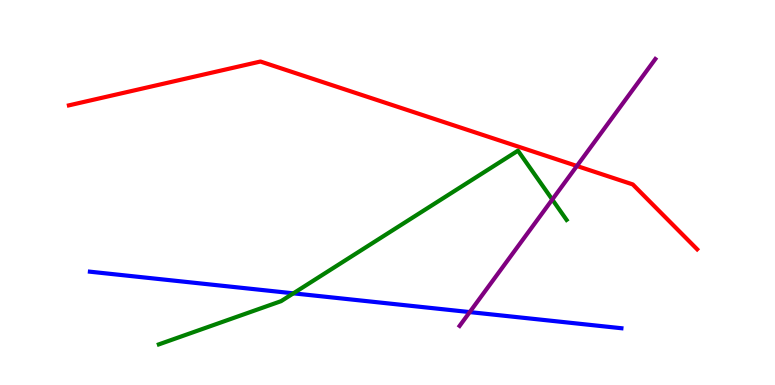[{'lines': ['blue', 'red'], 'intersections': []}, {'lines': ['green', 'red'], 'intersections': []}, {'lines': ['purple', 'red'], 'intersections': [{'x': 7.44, 'y': 5.69}]}, {'lines': ['blue', 'green'], 'intersections': [{'x': 3.79, 'y': 2.38}]}, {'lines': ['blue', 'purple'], 'intersections': [{'x': 6.06, 'y': 1.89}]}, {'lines': ['green', 'purple'], 'intersections': [{'x': 7.13, 'y': 4.82}]}]